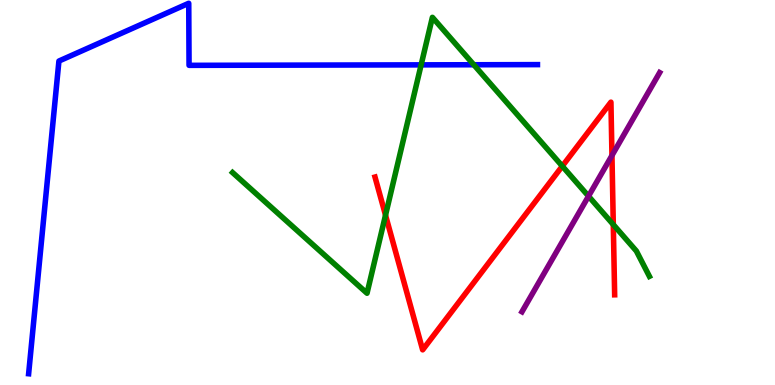[{'lines': ['blue', 'red'], 'intersections': []}, {'lines': ['green', 'red'], 'intersections': [{'x': 4.97, 'y': 4.41}, {'x': 7.26, 'y': 5.68}, {'x': 7.91, 'y': 4.17}]}, {'lines': ['purple', 'red'], 'intersections': [{'x': 7.9, 'y': 5.96}]}, {'lines': ['blue', 'green'], 'intersections': [{'x': 5.43, 'y': 8.32}, {'x': 6.11, 'y': 8.32}]}, {'lines': ['blue', 'purple'], 'intersections': []}, {'lines': ['green', 'purple'], 'intersections': [{'x': 7.59, 'y': 4.9}]}]